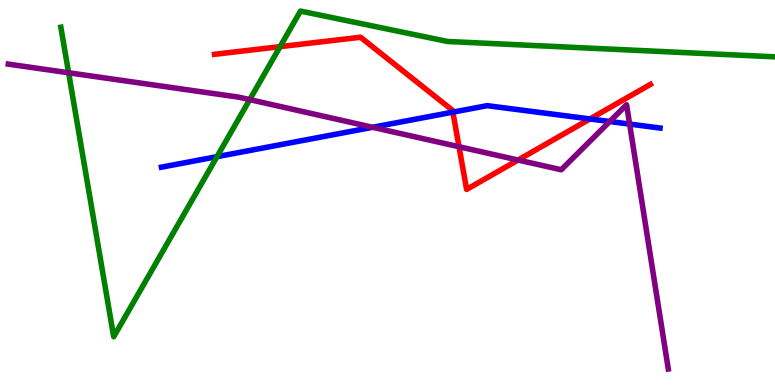[{'lines': ['blue', 'red'], 'intersections': [{'x': 5.84, 'y': 7.09}, {'x': 7.61, 'y': 6.91}]}, {'lines': ['green', 'red'], 'intersections': [{'x': 3.61, 'y': 8.79}]}, {'lines': ['purple', 'red'], 'intersections': [{'x': 5.92, 'y': 6.19}, {'x': 6.68, 'y': 5.84}]}, {'lines': ['blue', 'green'], 'intersections': [{'x': 2.8, 'y': 5.93}]}, {'lines': ['blue', 'purple'], 'intersections': [{'x': 4.81, 'y': 6.69}, {'x': 7.87, 'y': 6.84}, {'x': 8.12, 'y': 6.78}]}, {'lines': ['green', 'purple'], 'intersections': [{'x': 0.885, 'y': 8.11}, {'x': 3.22, 'y': 7.41}]}]